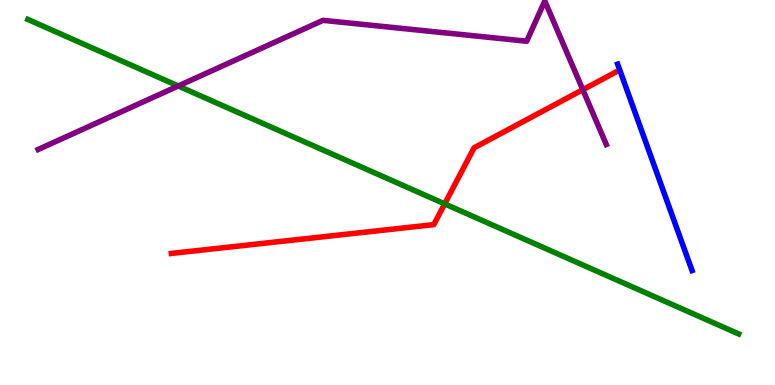[{'lines': ['blue', 'red'], 'intersections': []}, {'lines': ['green', 'red'], 'intersections': [{'x': 5.74, 'y': 4.7}]}, {'lines': ['purple', 'red'], 'intersections': [{'x': 7.52, 'y': 7.67}]}, {'lines': ['blue', 'green'], 'intersections': []}, {'lines': ['blue', 'purple'], 'intersections': []}, {'lines': ['green', 'purple'], 'intersections': [{'x': 2.3, 'y': 7.77}]}]